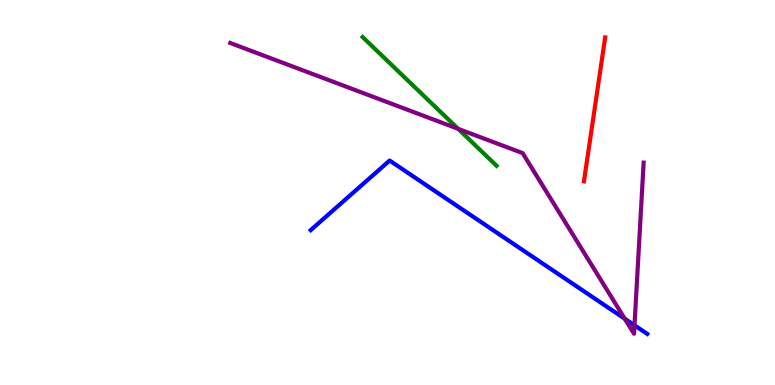[{'lines': ['blue', 'red'], 'intersections': []}, {'lines': ['green', 'red'], 'intersections': []}, {'lines': ['purple', 'red'], 'intersections': []}, {'lines': ['blue', 'green'], 'intersections': []}, {'lines': ['blue', 'purple'], 'intersections': [{'x': 8.06, 'y': 1.72}, {'x': 8.19, 'y': 1.55}]}, {'lines': ['green', 'purple'], 'intersections': [{'x': 5.91, 'y': 6.65}]}]